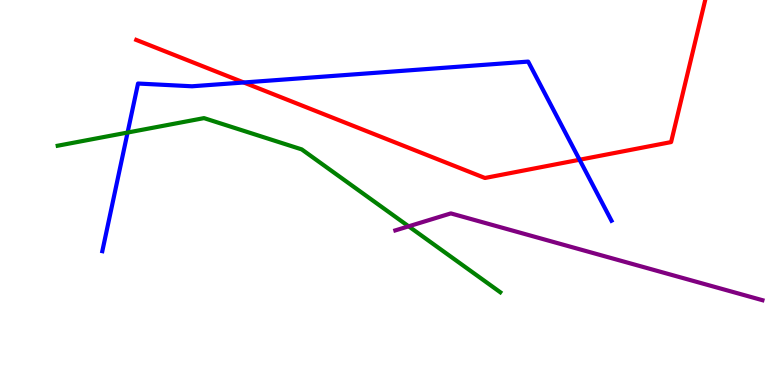[{'lines': ['blue', 'red'], 'intersections': [{'x': 3.15, 'y': 7.86}, {'x': 7.48, 'y': 5.85}]}, {'lines': ['green', 'red'], 'intersections': []}, {'lines': ['purple', 'red'], 'intersections': []}, {'lines': ['blue', 'green'], 'intersections': [{'x': 1.65, 'y': 6.56}]}, {'lines': ['blue', 'purple'], 'intersections': []}, {'lines': ['green', 'purple'], 'intersections': [{'x': 5.27, 'y': 4.12}]}]